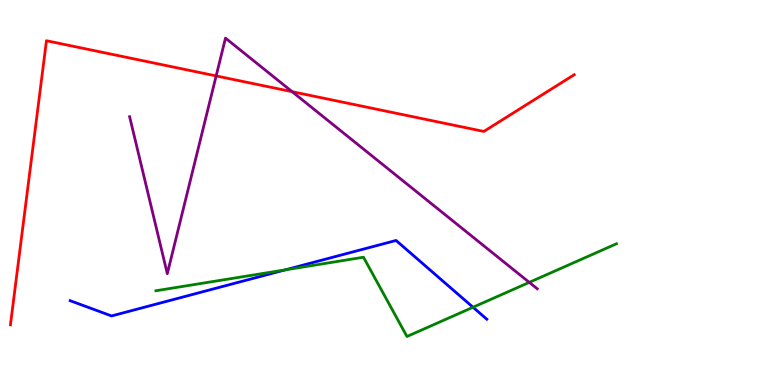[{'lines': ['blue', 'red'], 'intersections': []}, {'lines': ['green', 'red'], 'intersections': []}, {'lines': ['purple', 'red'], 'intersections': [{'x': 2.79, 'y': 8.03}, {'x': 3.77, 'y': 7.62}]}, {'lines': ['blue', 'green'], 'intersections': [{'x': 3.68, 'y': 2.99}, {'x': 6.1, 'y': 2.02}]}, {'lines': ['blue', 'purple'], 'intersections': []}, {'lines': ['green', 'purple'], 'intersections': [{'x': 6.83, 'y': 2.67}]}]